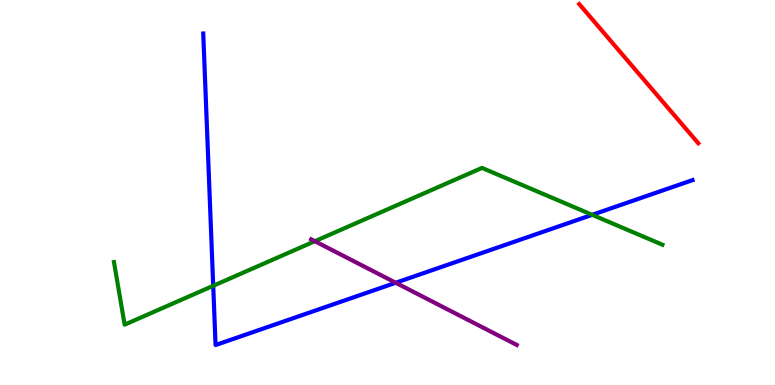[{'lines': ['blue', 'red'], 'intersections': []}, {'lines': ['green', 'red'], 'intersections': []}, {'lines': ['purple', 'red'], 'intersections': []}, {'lines': ['blue', 'green'], 'intersections': [{'x': 2.75, 'y': 2.58}, {'x': 7.64, 'y': 4.42}]}, {'lines': ['blue', 'purple'], 'intersections': [{'x': 5.11, 'y': 2.66}]}, {'lines': ['green', 'purple'], 'intersections': [{'x': 4.06, 'y': 3.73}]}]